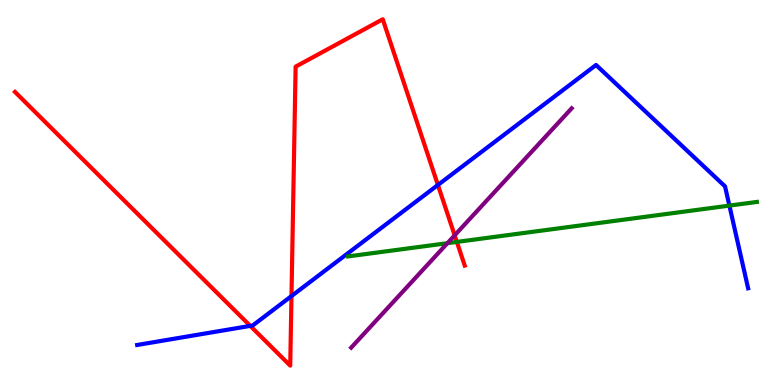[{'lines': ['blue', 'red'], 'intersections': [{'x': 3.23, 'y': 1.54}, {'x': 3.76, 'y': 2.31}, {'x': 5.65, 'y': 5.2}]}, {'lines': ['green', 'red'], 'intersections': [{'x': 5.89, 'y': 3.72}]}, {'lines': ['purple', 'red'], 'intersections': [{'x': 5.87, 'y': 3.89}]}, {'lines': ['blue', 'green'], 'intersections': [{'x': 9.41, 'y': 4.66}]}, {'lines': ['blue', 'purple'], 'intersections': []}, {'lines': ['green', 'purple'], 'intersections': [{'x': 5.77, 'y': 3.68}]}]